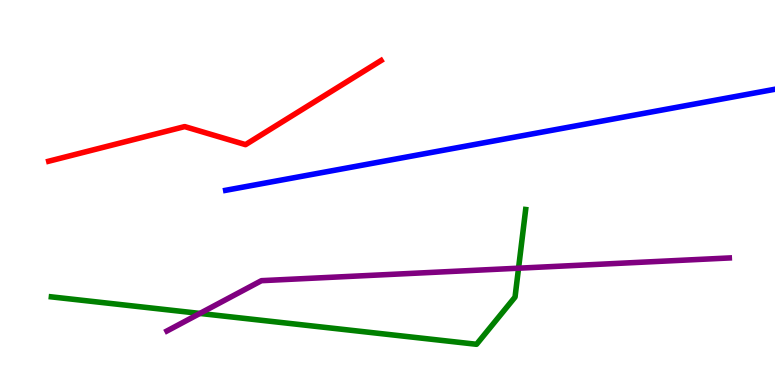[{'lines': ['blue', 'red'], 'intersections': []}, {'lines': ['green', 'red'], 'intersections': []}, {'lines': ['purple', 'red'], 'intersections': []}, {'lines': ['blue', 'green'], 'intersections': []}, {'lines': ['blue', 'purple'], 'intersections': []}, {'lines': ['green', 'purple'], 'intersections': [{'x': 2.58, 'y': 1.86}, {'x': 6.69, 'y': 3.03}]}]